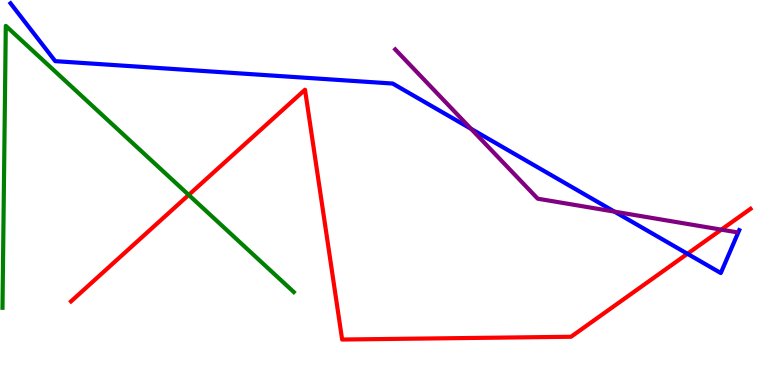[{'lines': ['blue', 'red'], 'intersections': [{'x': 8.87, 'y': 3.41}]}, {'lines': ['green', 'red'], 'intersections': [{'x': 2.44, 'y': 4.94}]}, {'lines': ['purple', 'red'], 'intersections': [{'x': 9.31, 'y': 4.04}]}, {'lines': ['blue', 'green'], 'intersections': []}, {'lines': ['blue', 'purple'], 'intersections': [{'x': 6.08, 'y': 6.66}, {'x': 7.93, 'y': 4.5}]}, {'lines': ['green', 'purple'], 'intersections': []}]